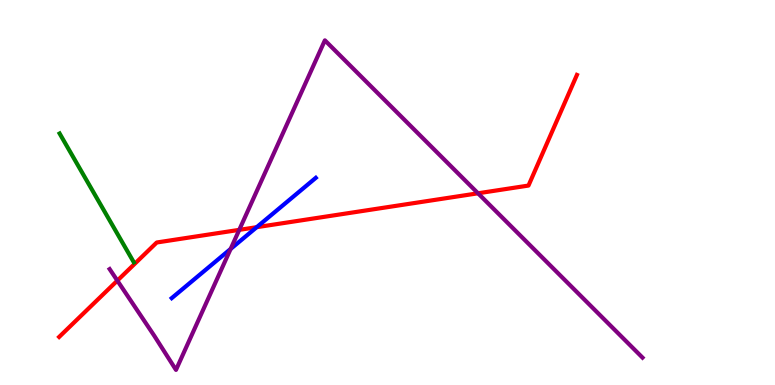[{'lines': ['blue', 'red'], 'intersections': [{'x': 3.31, 'y': 4.1}]}, {'lines': ['green', 'red'], 'intersections': []}, {'lines': ['purple', 'red'], 'intersections': [{'x': 1.51, 'y': 2.71}, {'x': 3.09, 'y': 4.03}, {'x': 6.17, 'y': 4.98}]}, {'lines': ['blue', 'green'], 'intersections': []}, {'lines': ['blue', 'purple'], 'intersections': [{'x': 2.98, 'y': 3.53}]}, {'lines': ['green', 'purple'], 'intersections': []}]